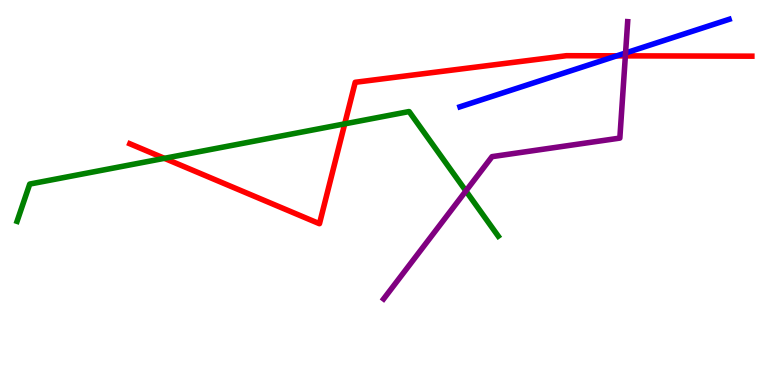[{'lines': ['blue', 'red'], 'intersections': [{'x': 7.96, 'y': 8.55}]}, {'lines': ['green', 'red'], 'intersections': [{'x': 2.12, 'y': 5.89}, {'x': 4.45, 'y': 6.78}]}, {'lines': ['purple', 'red'], 'intersections': [{'x': 8.07, 'y': 8.55}]}, {'lines': ['blue', 'green'], 'intersections': []}, {'lines': ['blue', 'purple'], 'intersections': [{'x': 8.07, 'y': 8.62}]}, {'lines': ['green', 'purple'], 'intersections': [{'x': 6.01, 'y': 5.04}]}]